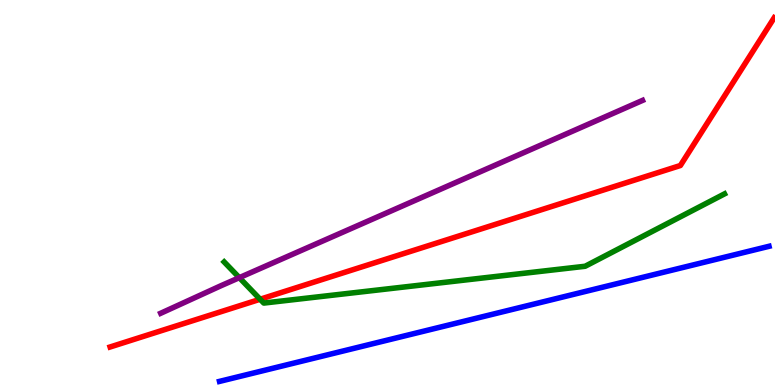[{'lines': ['blue', 'red'], 'intersections': []}, {'lines': ['green', 'red'], 'intersections': [{'x': 3.36, 'y': 2.23}]}, {'lines': ['purple', 'red'], 'intersections': []}, {'lines': ['blue', 'green'], 'intersections': []}, {'lines': ['blue', 'purple'], 'intersections': []}, {'lines': ['green', 'purple'], 'intersections': [{'x': 3.09, 'y': 2.79}]}]